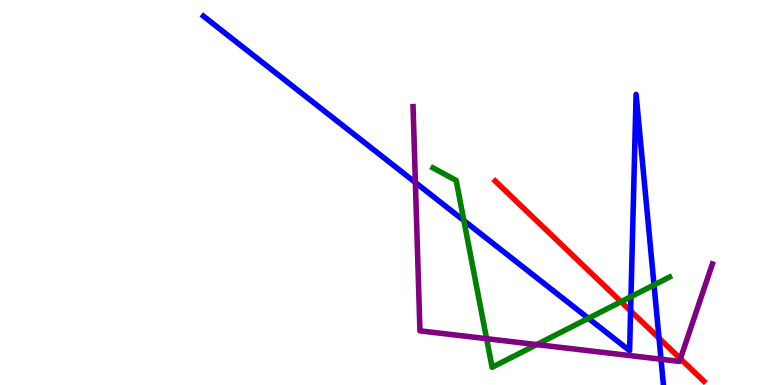[{'lines': ['blue', 'red'], 'intersections': [{'x': 8.14, 'y': 1.92}, {'x': 8.5, 'y': 1.22}]}, {'lines': ['green', 'red'], 'intersections': [{'x': 8.01, 'y': 2.16}]}, {'lines': ['purple', 'red'], 'intersections': [{'x': 8.78, 'y': 0.684}]}, {'lines': ['blue', 'green'], 'intersections': [{'x': 5.99, 'y': 4.27}, {'x': 7.59, 'y': 1.73}, {'x': 8.14, 'y': 2.29}, {'x': 8.44, 'y': 2.6}]}, {'lines': ['blue', 'purple'], 'intersections': [{'x': 5.36, 'y': 5.26}, {'x': 8.53, 'y': 0.669}]}, {'lines': ['green', 'purple'], 'intersections': [{'x': 6.28, 'y': 1.2}, {'x': 6.93, 'y': 1.05}]}]